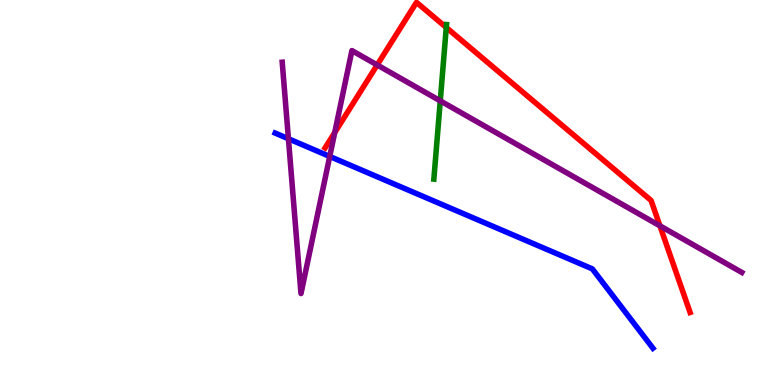[{'lines': ['blue', 'red'], 'intersections': []}, {'lines': ['green', 'red'], 'intersections': [{'x': 5.76, 'y': 9.29}]}, {'lines': ['purple', 'red'], 'intersections': [{'x': 4.32, 'y': 6.56}, {'x': 4.87, 'y': 8.31}, {'x': 8.52, 'y': 4.13}]}, {'lines': ['blue', 'green'], 'intersections': []}, {'lines': ['blue', 'purple'], 'intersections': [{'x': 3.72, 'y': 6.4}, {'x': 4.25, 'y': 5.94}]}, {'lines': ['green', 'purple'], 'intersections': [{'x': 5.68, 'y': 7.38}]}]